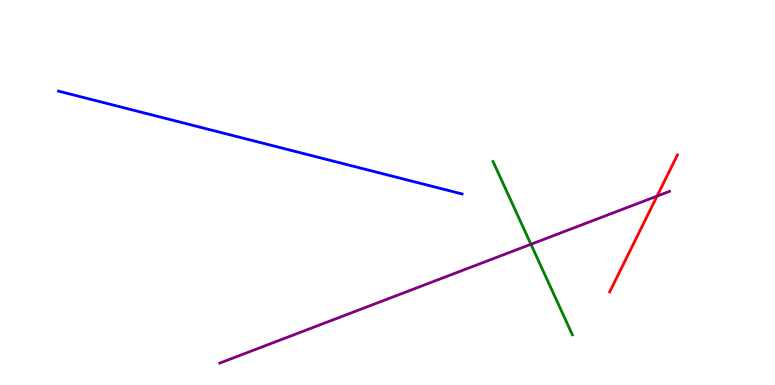[{'lines': ['blue', 'red'], 'intersections': []}, {'lines': ['green', 'red'], 'intersections': []}, {'lines': ['purple', 'red'], 'intersections': [{'x': 8.48, 'y': 4.91}]}, {'lines': ['blue', 'green'], 'intersections': []}, {'lines': ['blue', 'purple'], 'intersections': []}, {'lines': ['green', 'purple'], 'intersections': [{'x': 6.85, 'y': 3.66}]}]